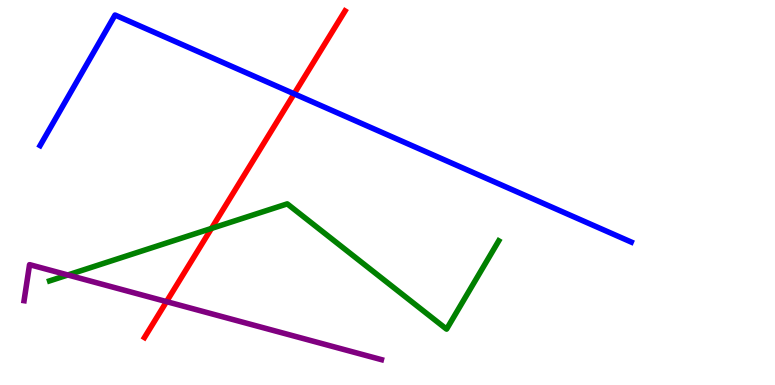[{'lines': ['blue', 'red'], 'intersections': [{'x': 3.8, 'y': 7.56}]}, {'lines': ['green', 'red'], 'intersections': [{'x': 2.73, 'y': 4.07}]}, {'lines': ['purple', 'red'], 'intersections': [{'x': 2.15, 'y': 2.17}]}, {'lines': ['blue', 'green'], 'intersections': []}, {'lines': ['blue', 'purple'], 'intersections': []}, {'lines': ['green', 'purple'], 'intersections': [{'x': 0.875, 'y': 2.86}]}]